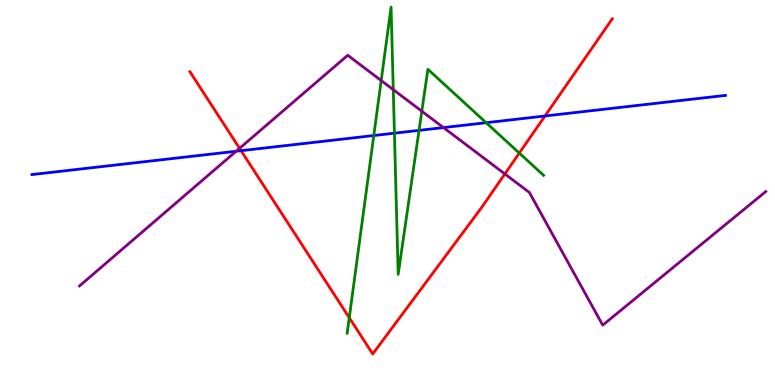[{'lines': ['blue', 'red'], 'intersections': [{'x': 3.11, 'y': 6.09}, {'x': 7.03, 'y': 6.99}]}, {'lines': ['green', 'red'], 'intersections': [{'x': 4.51, 'y': 1.75}, {'x': 6.7, 'y': 6.02}]}, {'lines': ['purple', 'red'], 'intersections': [{'x': 3.09, 'y': 6.15}, {'x': 6.51, 'y': 5.48}]}, {'lines': ['blue', 'green'], 'intersections': [{'x': 4.82, 'y': 6.48}, {'x': 5.09, 'y': 6.54}, {'x': 5.41, 'y': 6.61}, {'x': 6.27, 'y': 6.81}]}, {'lines': ['blue', 'purple'], 'intersections': [{'x': 3.05, 'y': 6.07}, {'x': 5.72, 'y': 6.69}]}, {'lines': ['green', 'purple'], 'intersections': [{'x': 4.92, 'y': 7.91}, {'x': 5.07, 'y': 7.67}, {'x': 5.44, 'y': 7.11}]}]